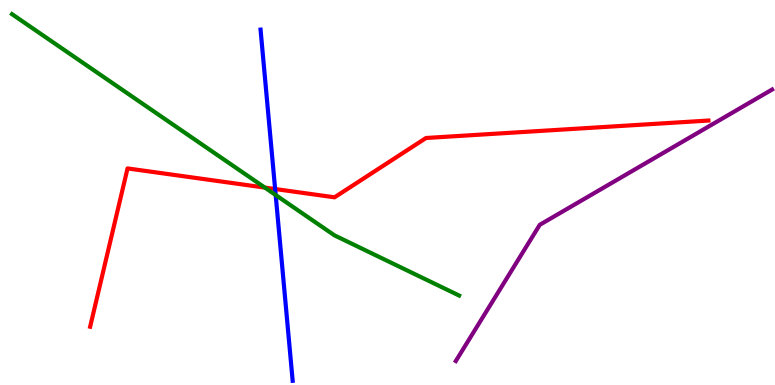[{'lines': ['blue', 'red'], 'intersections': [{'x': 3.55, 'y': 5.09}]}, {'lines': ['green', 'red'], 'intersections': [{'x': 3.42, 'y': 5.13}]}, {'lines': ['purple', 'red'], 'intersections': []}, {'lines': ['blue', 'green'], 'intersections': [{'x': 3.56, 'y': 4.93}]}, {'lines': ['blue', 'purple'], 'intersections': []}, {'lines': ['green', 'purple'], 'intersections': []}]